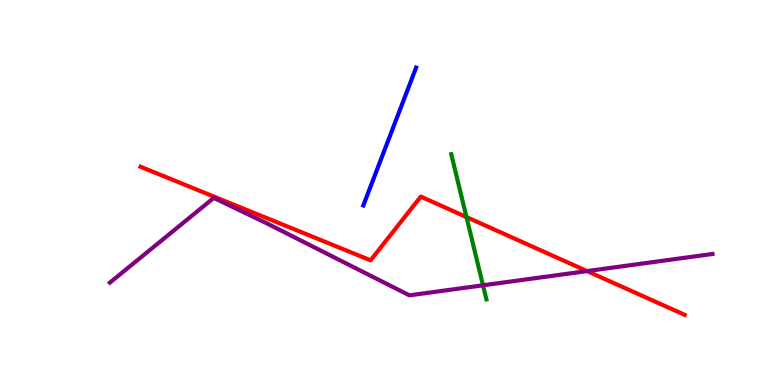[{'lines': ['blue', 'red'], 'intersections': []}, {'lines': ['green', 'red'], 'intersections': [{'x': 6.02, 'y': 4.36}]}, {'lines': ['purple', 'red'], 'intersections': [{'x': 7.57, 'y': 2.96}]}, {'lines': ['blue', 'green'], 'intersections': []}, {'lines': ['blue', 'purple'], 'intersections': []}, {'lines': ['green', 'purple'], 'intersections': [{'x': 6.23, 'y': 2.59}]}]